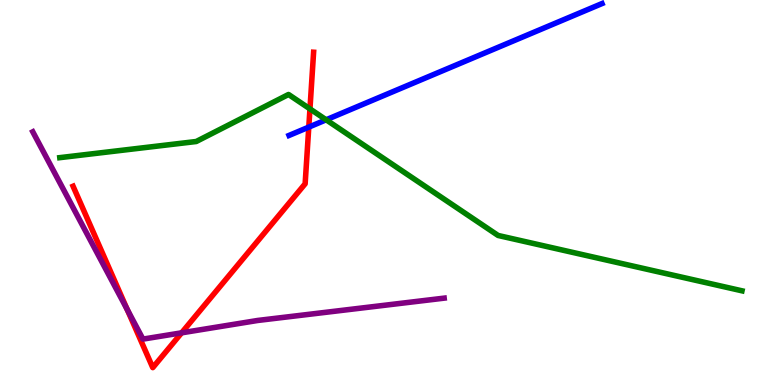[{'lines': ['blue', 'red'], 'intersections': [{'x': 3.98, 'y': 6.7}]}, {'lines': ['green', 'red'], 'intersections': [{'x': 4.0, 'y': 7.17}]}, {'lines': ['purple', 'red'], 'intersections': [{'x': 1.64, 'y': 1.96}, {'x': 2.34, 'y': 1.36}]}, {'lines': ['blue', 'green'], 'intersections': [{'x': 4.21, 'y': 6.89}]}, {'lines': ['blue', 'purple'], 'intersections': []}, {'lines': ['green', 'purple'], 'intersections': []}]